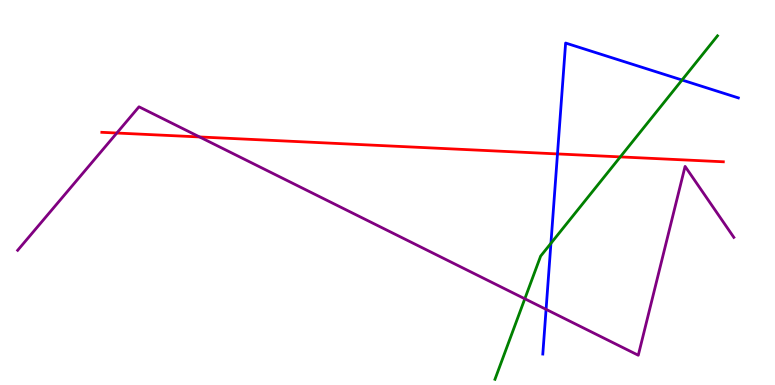[{'lines': ['blue', 'red'], 'intersections': [{'x': 7.19, 'y': 6.0}]}, {'lines': ['green', 'red'], 'intersections': [{'x': 8.0, 'y': 5.92}]}, {'lines': ['purple', 'red'], 'intersections': [{'x': 1.51, 'y': 6.54}, {'x': 2.58, 'y': 6.44}]}, {'lines': ['blue', 'green'], 'intersections': [{'x': 7.11, 'y': 3.68}, {'x': 8.8, 'y': 7.92}]}, {'lines': ['blue', 'purple'], 'intersections': [{'x': 7.05, 'y': 1.96}]}, {'lines': ['green', 'purple'], 'intersections': [{'x': 6.77, 'y': 2.24}]}]